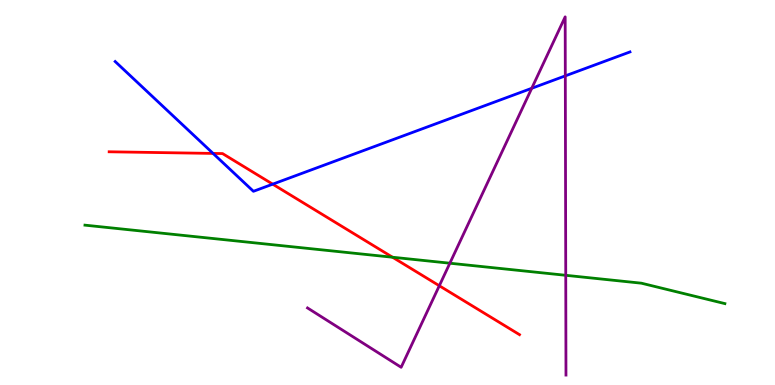[{'lines': ['blue', 'red'], 'intersections': [{'x': 2.75, 'y': 6.02}, {'x': 3.52, 'y': 5.22}]}, {'lines': ['green', 'red'], 'intersections': [{'x': 5.07, 'y': 3.32}]}, {'lines': ['purple', 'red'], 'intersections': [{'x': 5.67, 'y': 2.58}]}, {'lines': ['blue', 'green'], 'intersections': []}, {'lines': ['blue', 'purple'], 'intersections': [{'x': 6.86, 'y': 7.71}, {'x': 7.29, 'y': 8.03}]}, {'lines': ['green', 'purple'], 'intersections': [{'x': 5.8, 'y': 3.16}, {'x': 7.3, 'y': 2.85}]}]